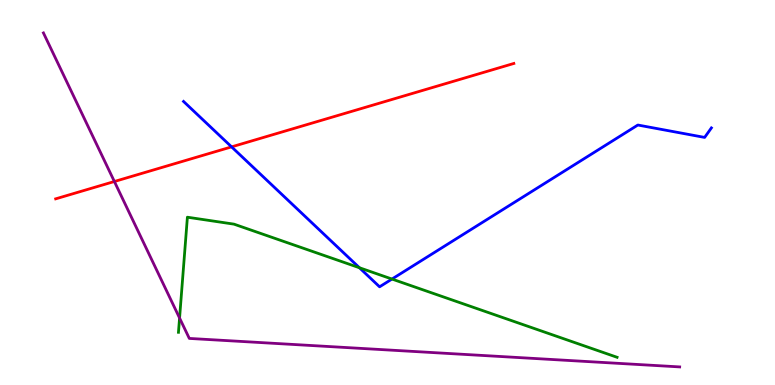[{'lines': ['blue', 'red'], 'intersections': [{'x': 2.99, 'y': 6.19}]}, {'lines': ['green', 'red'], 'intersections': []}, {'lines': ['purple', 'red'], 'intersections': [{'x': 1.48, 'y': 5.29}]}, {'lines': ['blue', 'green'], 'intersections': [{'x': 4.64, 'y': 3.05}, {'x': 5.06, 'y': 2.75}]}, {'lines': ['blue', 'purple'], 'intersections': []}, {'lines': ['green', 'purple'], 'intersections': [{'x': 2.32, 'y': 1.74}]}]